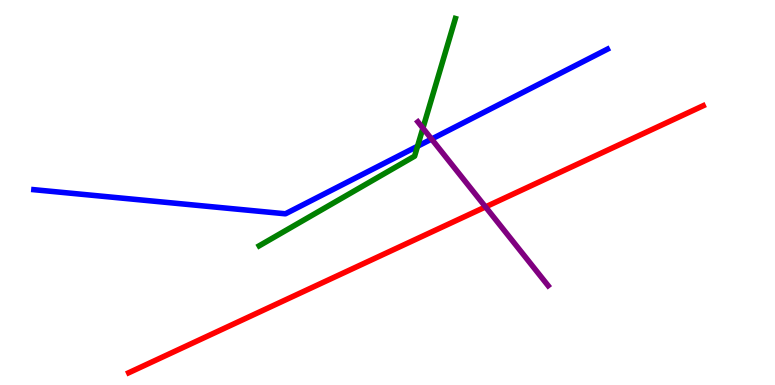[{'lines': ['blue', 'red'], 'intersections': []}, {'lines': ['green', 'red'], 'intersections': []}, {'lines': ['purple', 'red'], 'intersections': [{'x': 6.26, 'y': 4.63}]}, {'lines': ['blue', 'green'], 'intersections': [{'x': 5.39, 'y': 6.2}]}, {'lines': ['blue', 'purple'], 'intersections': [{'x': 5.57, 'y': 6.39}]}, {'lines': ['green', 'purple'], 'intersections': [{'x': 5.46, 'y': 6.67}]}]